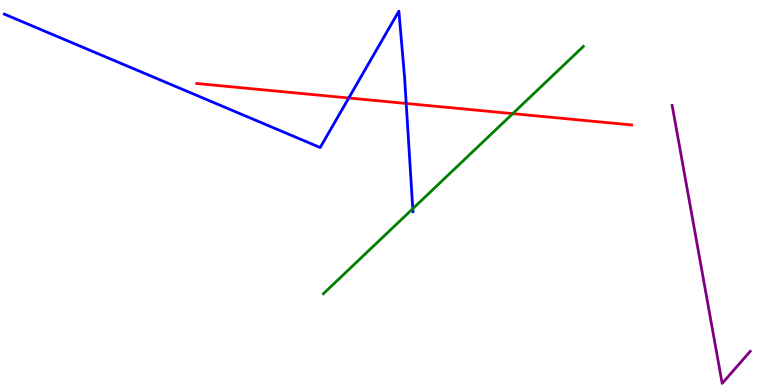[{'lines': ['blue', 'red'], 'intersections': [{'x': 4.5, 'y': 7.45}, {'x': 5.24, 'y': 7.31}]}, {'lines': ['green', 'red'], 'intersections': [{'x': 6.62, 'y': 7.05}]}, {'lines': ['purple', 'red'], 'intersections': []}, {'lines': ['blue', 'green'], 'intersections': [{'x': 5.33, 'y': 4.58}]}, {'lines': ['blue', 'purple'], 'intersections': []}, {'lines': ['green', 'purple'], 'intersections': []}]